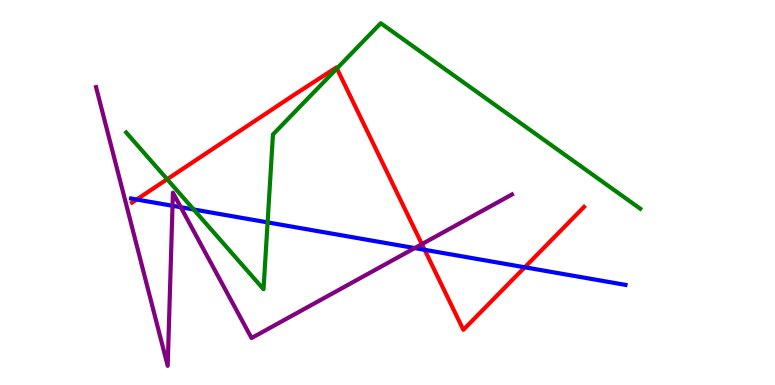[{'lines': ['blue', 'red'], 'intersections': [{'x': 1.76, 'y': 4.82}, {'x': 5.48, 'y': 3.51}, {'x': 6.77, 'y': 3.06}]}, {'lines': ['green', 'red'], 'intersections': [{'x': 2.16, 'y': 5.34}, {'x': 4.35, 'y': 8.22}]}, {'lines': ['purple', 'red'], 'intersections': [{'x': 5.44, 'y': 3.66}]}, {'lines': ['blue', 'green'], 'intersections': [{'x': 2.5, 'y': 4.56}, {'x': 3.45, 'y': 4.22}]}, {'lines': ['blue', 'purple'], 'intersections': [{'x': 2.23, 'y': 4.66}, {'x': 2.33, 'y': 4.62}, {'x': 5.35, 'y': 3.56}]}, {'lines': ['green', 'purple'], 'intersections': []}]